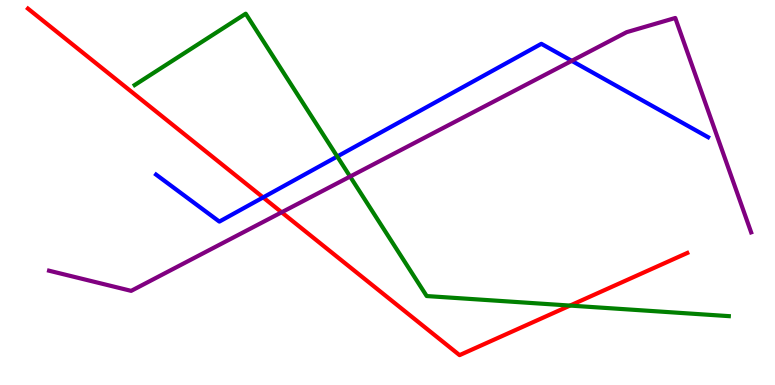[{'lines': ['blue', 'red'], 'intersections': [{'x': 3.4, 'y': 4.87}]}, {'lines': ['green', 'red'], 'intersections': [{'x': 7.36, 'y': 2.06}]}, {'lines': ['purple', 'red'], 'intersections': [{'x': 3.63, 'y': 4.49}]}, {'lines': ['blue', 'green'], 'intersections': [{'x': 4.35, 'y': 5.93}]}, {'lines': ['blue', 'purple'], 'intersections': [{'x': 7.38, 'y': 8.42}]}, {'lines': ['green', 'purple'], 'intersections': [{'x': 4.52, 'y': 5.41}]}]